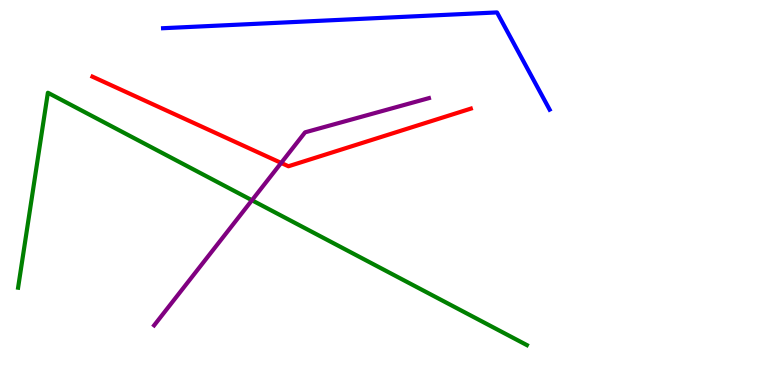[{'lines': ['blue', 'red'], 'intersections': []}, {'lines': ['green', 'red'], 'intersections': []}, {'lines': ['purple', 'red'], 'intersections': [{'x': 3.63, 'y': 5.77}]}, {'lines': ['blue', 'green'], 'intersections': []}, {'lines': ['blue', 'purple'], 'intersections': []}, {'lines': ['green', 'purple'], 'intersections': [{'x': 3.25, 'y': 4.8}]}]